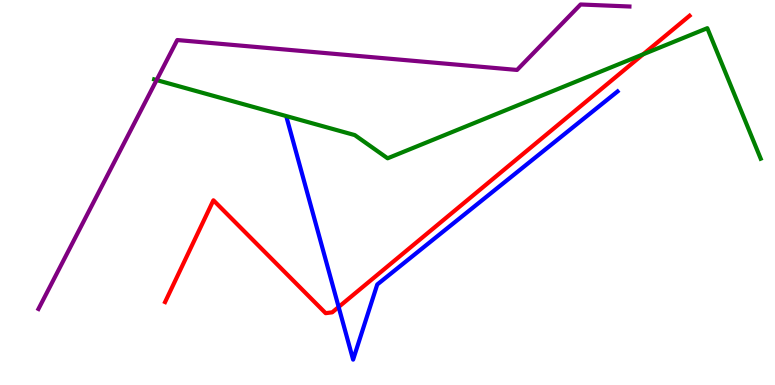[{'lines': ['blue', 'red'], 'intersections': [{'x': 4.37, 'y': 2.03}]}, {'lines': ['green', 'red'], 'intersections': [{'x': 8.3, 'y': 8.59}]}, {'lines': ['purple', 'red'], 'intersections': []}, {'lines': ['blue', 'green'], 'intersections': []}, {'lines': ['blue', 'purple'], 'intersections': []}, {'lines': ['green', 'purple'], 'intersections': [{'x': 2.02, 'y': 7.92}]}]